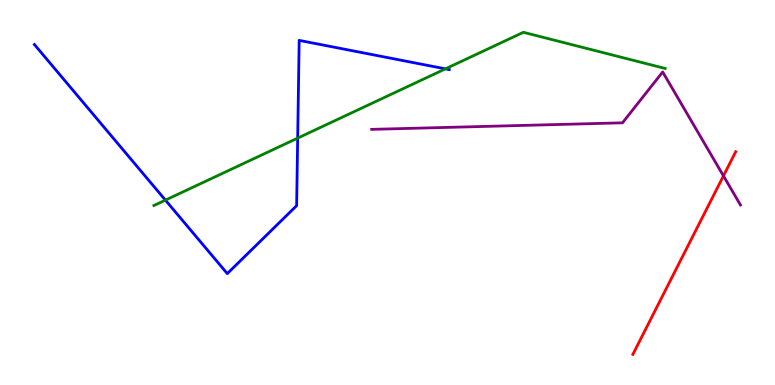[{'lines': ['blue', 'red'], 'intersections': []}, {'lines': ['green', 'red'], 'intersections': []}, {'lines': ['purple', 'red'], 'intersections': [{'x': 9.33, 'y': 5.43}]}, {'lines': ['blue', 'green'], 'intersections': [{'x': 2.13, 'y': 4.8}, {'x': 3.84, 'y': 6.41}, {'x': 5.75, 'y': 8.21}]}, {'lines': ['blue', 'purple'], 'intersections': []}, {'lines': ['green', 'purple'], 'intersections': []}]